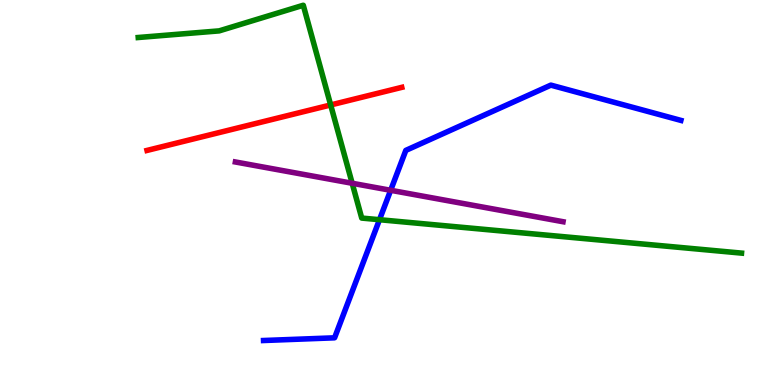[{'lines': ['blue', 'red'], 'intersections': []}, {'lines': ['green', 'red'], 'intersections': [{'x': 4.27, 'y': 7.27}]}, {'lines': ['purple', 'red'], 'intersections': []}, {'lines': ['blue', 'green'], 'intersections': [{'x': 4.9, 'y': 4.29}]}, {'lines': ['blue', 'purple'], 'intersections': [{'x': 5.04, 'y': 5.06}]}, {'lines': ['green', 'purple'], 'intersections': [{'x': 4.54, 'y': 5.24}]}]